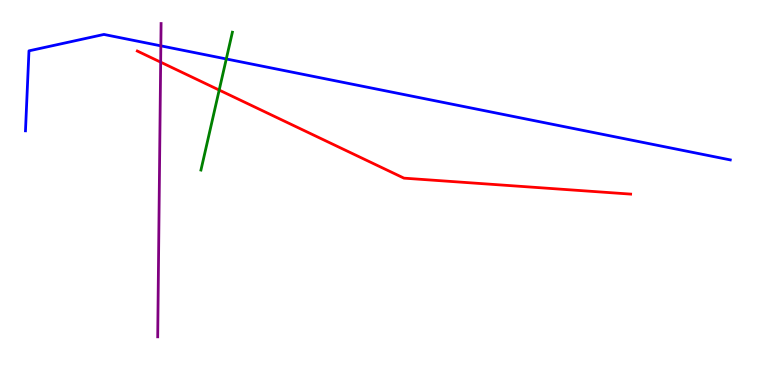[{'lines': ['blue', 'red'], 'intersections': []}, {'lines': ['green', 'red'], 'intersections': [{'x': 2.83, 'y': 7.66}]}, {'lines': ['purple', 'red'], 'intersections': [{'x': 2.07, 'y': 8.39}]}, {'lines': ['blue', 'green'], 'intersections': [{'x': 2.92, 'y': 8.47}]}, {'lines': ['blue', 'purple'], 'intersections': [{'x': 2.08, 'y': 8.81}]}, {'lines': ['green', 'purple'], 'intersections': []}]